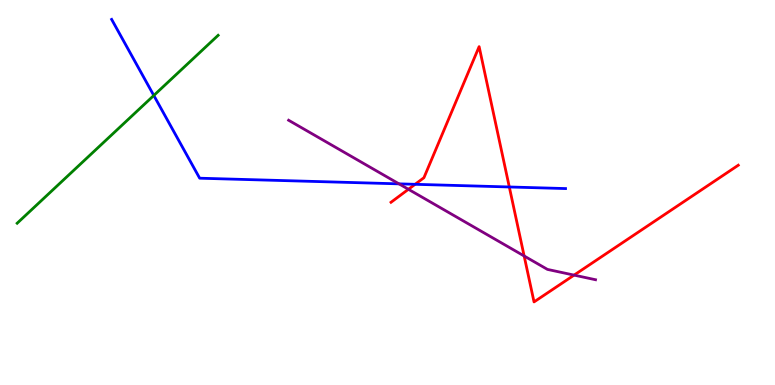[{'lines': ['blue', 'red'], 'intersections': [{'x': 5.36, 'y': 5.21}, {'x': 6.57, 'y': 5.14}]}, {'lines': ['green', 'red'], 'intersections': []}, {'lines': ['purple', 'red'], 'intersections': [{'x': 5.27, 'y': 5.08}, {'x': 6.76, 'y': 3.35}, {'x': 7.41, 'y': 2.85}]}, {'lines': ['blue', 'green'], 'intersections': [{'x': 1.98, 'y': 7.52}]}, {'lines': ['blue', 'purple'], 'intersections': [{'x': 5.15, 'y': 5.22}]}, {'lines': ['green', 'purple'], 'intersections': []}]